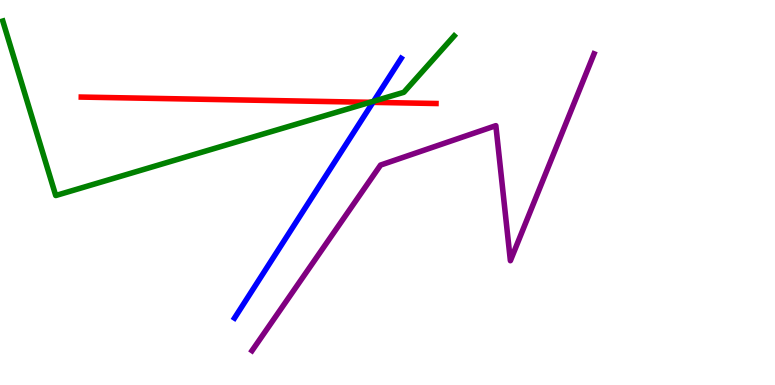[{'lines': ['blue', 'red'], 'intersections': [{'x': 4.81, 'y': 7.34}]}, {'lines': ['green', 'red'], 'intersections': [{'x': 4.78, 'y': 7.34}]}, {'lines': ['purple', 'red'], 'intersections': []}, {'lines': ['blue', 'green'], 'intersections': [{'x': 4.82, 'y': 7.37}]}, {'lines': ['blue', 'purple'], 'intersections': []}, {'lines': ['green', 'purple'], 'intersections': []}]